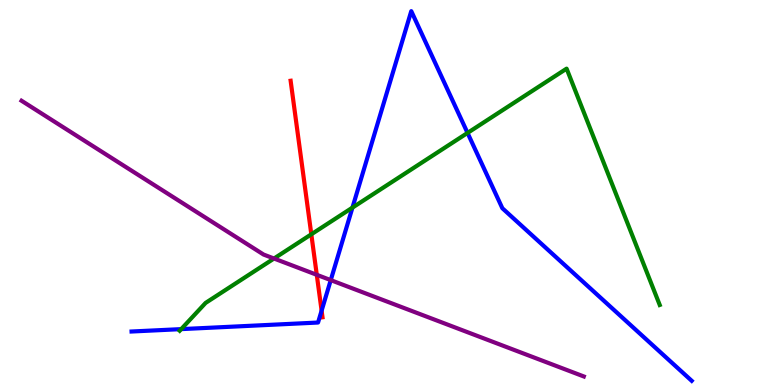[{'lines': ['blue', 'red'], 'intersections': [{'x': 4.15, 'y': 1.93}]}, {'lines': ['green', 'red'], 'intersections': [{'x': 4.02, 'y': 3.91}]}, {'lines': ['purple', 'red'], 'intersections': [{'x': 4.09, 'y': 2.86}]}, {'lines': ['blue', 'green'], 'intersections': [{'x': 2.34, 'y': 1.45}, {'x': 4.55, 'y': 4.61}, {'x': 6.03, 'y': 6.55}]}, {'lines': ['blue', 'purple'], 'intersections': [{'x': 4.27, 'y': 2.72}]}, {'lines': ['green', 'purple'], 'intersections': [{'x': 3.54, 'y': 3.29}]}]